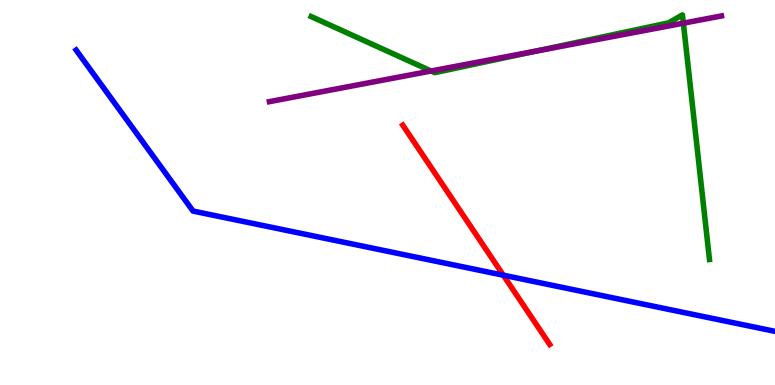[{'lines': ['blue', 'red'], 'intersections': [{'x': 6.49, 'y': 2.85}]}, {'lines': ['green', 'red'], 'intersections': []}, {'lines': ['purple', 'red'], 'intersections': []}, {'lines': ['blue', 'green'], 'intersections': []}, {'lines': ['blue', 'purple'], 'intersections': []}, {'lines': ['green', 'purple'], 'intersections': [{'x': 5.56, 'y': 8.16}, {'x': 6.91, 'y': 8.67}, {'x': 8.82, 'y': 9.4}]}]